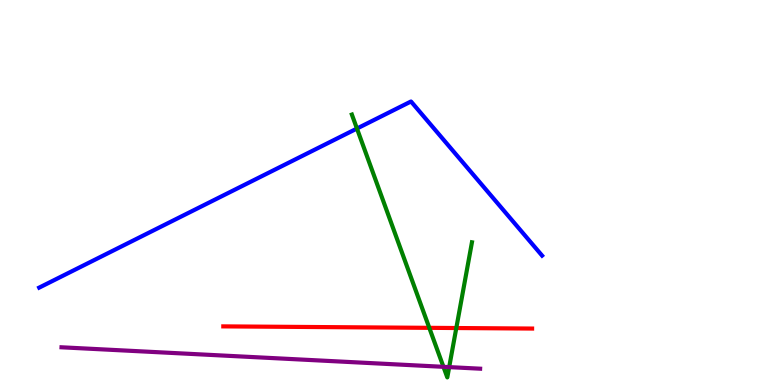[{'lines': ['blue', 'red'], 'intersections': []}, {'lines': ['green', 'red'], 'intersections': [{'x': 5.54, 'y': 1.48}, {'x': 5.89, 'y': 1.48}]}, {'lines': ['purple', 'red'], 'intersections': []}, {'lines': ['blue', 'green'], 'intersections': [{'x': 4.61, 'y': 6.66}]}, {'lines': ['blue', 'purple'], 'intersections': []}, {'lines': ['green', 'purple'], 'intersections': [{'x': 5.72, 'y': 0.472}, {'x': 5.8, 'y': 0.465}]}]